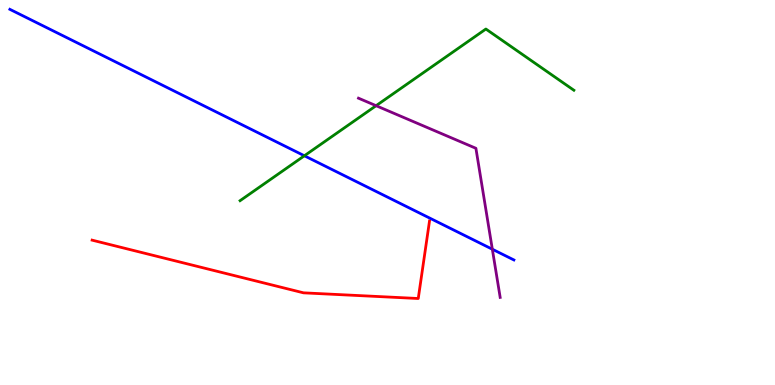[{'lines': ['blue', 'red'], 'intersections': []}, {'lines': ['green', 'red'], 'intersections': []}, {'lines': ['purple', 'red'], 'intersections': []}, {'lines': ['blue', 'green'], 'intersections': [{'x': 3.93, 'y': 5.95}]}, {'lines': ['blue', 'purple'], 'intersections': [{'x': 6.35, 'y': 3.53}]}, {'lines': ['green', 'purple'], 'intersections': [{'x': 4.85, 'y': 7.25}]}]